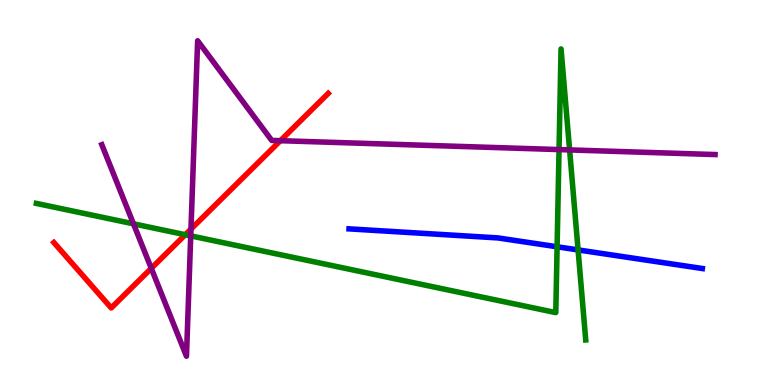[{'lines': ['blue', 'red'], 'intersections': []}, {'lines': ['green', 'red'], 'intersections': [{'x': 2.39, 'y': 3.9}]}, {'lines': ['purple', 'red'], 'intersections': [{'x': 1.95, 'y': 3.03}, {'x': 2.46, 'y': 4.05}, {'x': 3.62, 'y': 6.35}]}, {'lines': ['blue', 'green'], 'intersections': [{'x': 7.19, 'y': 3.59}, {'x': 7.46, 'y': 3.51}]}, {'lines': ['blue', 'purple'], 'intersections': []}, {'lines': ['green', 'purple'], 'intersections': [{'x': 1.72, 'y': 4.19}, {'x': 2.46, 'y': 3.87}, {'x': 7.21, 'y': 6.11}, {'x': 7.35, 'y': 6.11}]}]